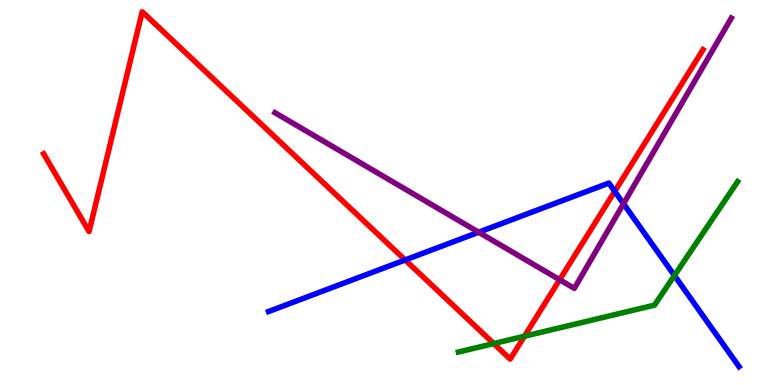[{'lines': ['blue', 'red'], 'intersections': [{'x': 5.23, 'y': 3.25}, {'x': 7.93, 'y': 5.03}]}, {'lines': ['green', 'red'], 'intersections': [{'x': 6.37, 'y': 1.08}, {'x': 6.77, 'y': 1.27}]}, {'lines': ['purple', 'red'], 'intersections': [{'x': 7.22, 'y': 2.73}]}, {'lines': ['blue', 'green'], 'intersections': [{'x': 8.7, 'y': 2.84}]}, {'lines': ['blue', 'purple'], 'intersections': [{'x': 6.18, 'y': 3.97}, {'x': 8.05, 'y': 4.71}]}, {'lines': ['green', 'purple'], 'intersections': []}]